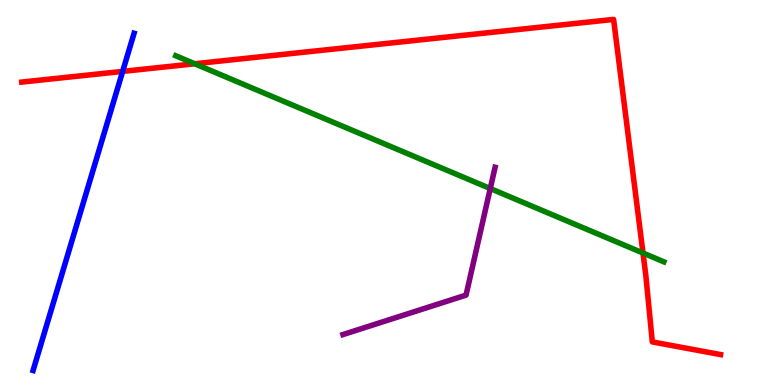[{'lines': ['blue', 'red'], 'intersections': [{'x': 1.58, 'y': 8.15}]}, {'lines': ['green', 'red'], 'intersections': [{'x': 2.51, 'y': 8.34}, {'x': 8.3, 'y': 3.43}]}, {'lines': ['purple', 'red'], 'intersections': []}, {'lines': ['blue', 'green'], 'intersections': []}, {'lines': ['blue', 'purple'], 'intersections': []}, {'lines': ['green', 'purple'], 'intersections': [{'x': 6.33, 'y': 5.1}]}]